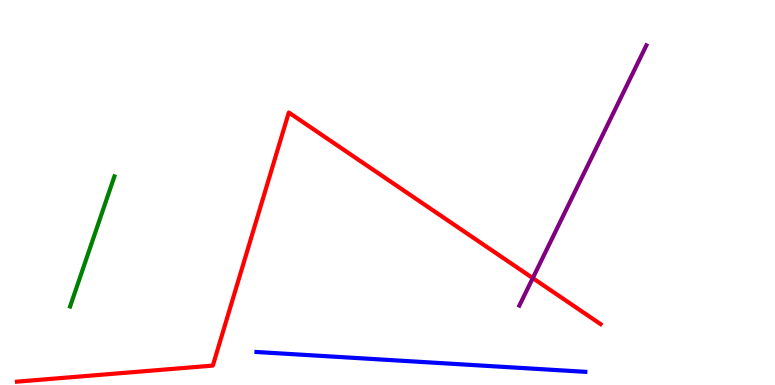[{'lines': ['blue', 'red'], 'intersections': []}, {'lines': ['green', 'red'], 'intersections': []}, {'lines': ['purple', 'red'], 'intersections': [{'x': 6.87, 'y': 2.78}]}, {'lines': ['blue', 'green'], 'intersections': []}, {'lines': ['blue', 'purple'], 'intersections': []}, {'lines': ['green', 'purple'], 'intersections': []}]